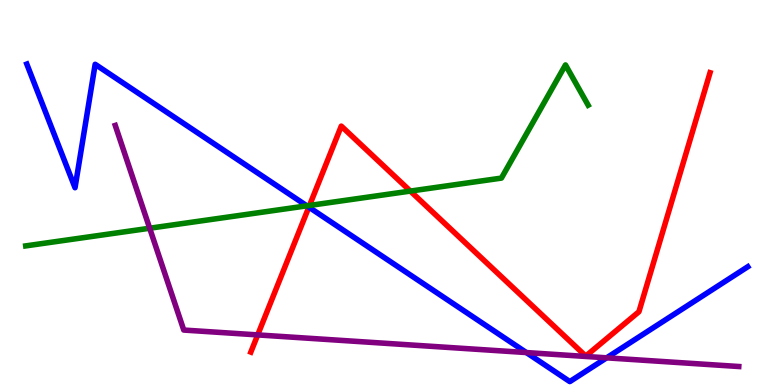[{'lines': ['blue', 'red'], 'intersections': [{'x': 3.99, 'y': 4.62}]}, {'lines': ['green', 'red'], 'intersections': [{'x': 3.99, 'y': 4.66}, {'x': 5.29, 'y': 5.04}]}, {'lines': ['purple', 'red'], 'intersections': [{'x': 3.33, 'y': 1.3}]}, {'lines': ['blue', 'green'], 'intersections': [{'x': 3.96, 'y': 4.65}]}, {'lines': ['blue', 'purple'], 'intersections': [{'x': 6.79, 'y': 0.843}, {'x': 7.83, 'y': 0.706}]}, {'lines': ['green', 'purple'], 'intersections': [{'x': 1.93, 'y': 4.07}]}]